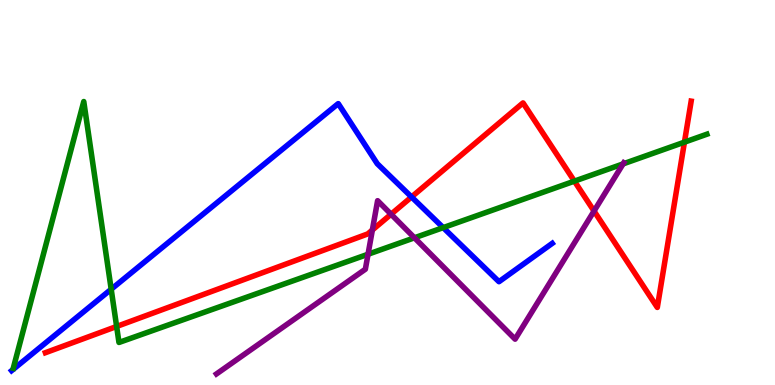[{'lines': ['blue', 'red'], 'intersections': [{'x': 5.31, 'y': 4.88}]}, {'lines': ['green', 'red'], 'intersections': [{'x': 1.5, 'y': 1.52}, {'x': 7.41, 'y': 5.29}, {'x': 8.83, 'y': 6.31}]}, {'lines': ['purple', 'red'], 'intersections': [{'x': 4.8, 'y': 4.03}, {'x': 5.05, 'y': 4.44}, {'x': 7.66, 'y': 4.52}]}, {'lines': ['blue', 'green'], 'intersections': [{'x': 1.43, 'y': 2.49}, {'x': 5.72, 'y': 4.09}]}, {'lines': ['blue', 'purple'], 'intersections': []}, {'lines': ['green', 'purple'], 'intersections': [{'x': 4.75, 'y': 3.4}, {'x': 5.35, 'y': 3.82}, {'x': 8.04, 'y': 5.74}]}]